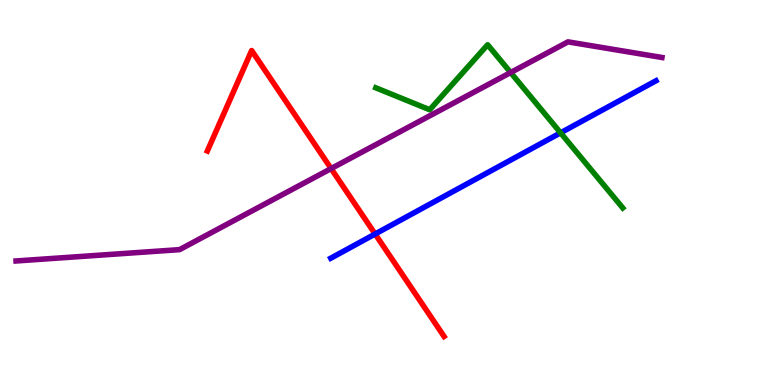[{'lines': ['blue', 'red'], 'intersections': [{'x': 4.84, 'y': 3.92}]}, {'lines': ['green', 'red'], 'intersections': []}, {'lines': ['purple', 'red'], 'intersections': [{'x': 4.27, 'y': 5.62}]}, {'lines': ['blue', 'green'], 'intersections': [{'x': 7.23, 'y': 6.55}]}, {'lines': ['blue', 'purple'], 'intersections': []}, {'lines': ['green', 'purple'], 'intersections': [{'x': 6.59, 'y': 8.12}]}]